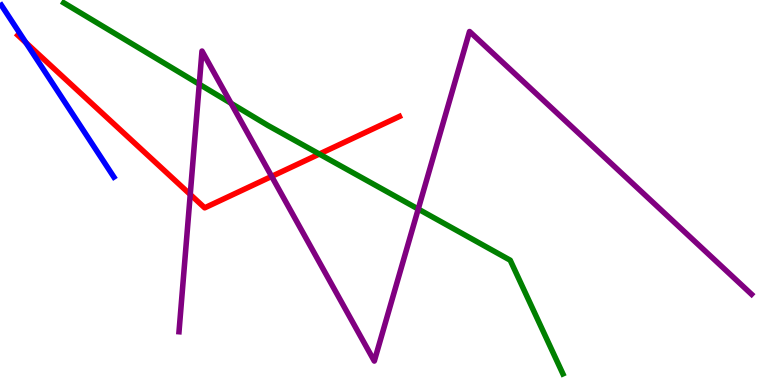[{'lines': ['blue', 'red'], 'intersections': [{'x': 0.334, 'y': 8.89}]}, {'lines': ['green', 'red'], 'intersections': [{'x': 4.12, 'y': 6.0}]}, {'lines': ['purple', 'red'], 'intersections': [{'x': 2.45, 'y': 4.95}, {'x': 3.51, 'y': 5.42}]}, {'lines': ['blue', 'green'], 'intersections': []}, {'lines': ['blue', 'purple'], 'intersections': []}, {'lines': ['green', 'purple'], 'intersections': [{'x': 2.57, 'y': 7.81}, {'x': 2.98, 'y': 7.32}, {'x': 5.4, 'y': 4.57}]}]